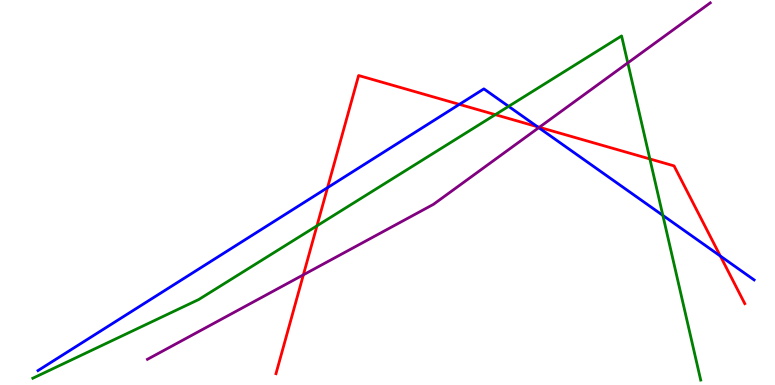[{'lines': ['blue', 'red'], 'intersections': [{'x': 4.23, 'y': 5.13}, {'x': 5.93, 'y': 7.29}, {'x': 6.93, 'y': 6.71}, {'x': 9.29, 'y': 3.35}]}, {'lines': ['green', 'red'], 'intersections': [{'x': 4.09, 'y': 4.13}, {'x': 6.39, 'y': 7.02}, {'x': 8.39, 'y': 5.87}]}, {'lines': ['purple', 'red'], 'intersections': [{'x': 3.91, 'y': 2.86}, {'x': 6.96, 'y': 6.69}]}, {'lines': ['blue', 'green'], 'intersections': [{'x': 6.56, 'y': 7.24}, {'x': 8.55, 'y': 4.41}]}, {'lines': ['blue', 'purple'], 'intersections': [{'x': 6.95, 'y': 6.68}]}, {'lines': ['green', 'purple'], 'intersections': [{'x': 8.1, 'y': 8.37}]}]